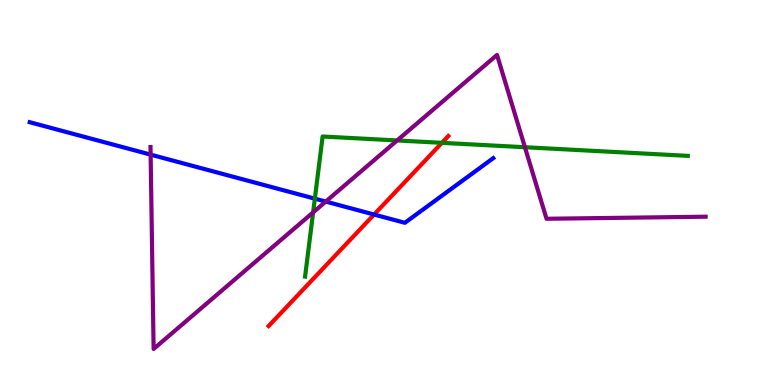[{'lines': ['blue', 'red'], 'intersections': [{'x': 4.83, 'y': 4.43}]}, {'lines': ['green', 'red'], 'intersections': [{'x': 5.7, 'y': 6.29}]}, {'lines': ['purple', 'red'], 'intersections': []}, {'lines': ['blue', 'green'], 'intersections': [{'x': 4.06, 'y': 4.84}]}, {'lines': ['blue', 'purple'], 'intersections': [{'x': 1.94, 'y': 5.98}, {'x': 4.2, 'y': 4.76}]}, {'lines': ['green', 'purple'], 'intersections': [{'x': 4.04, 'y': 4.48}, {'x': 5.12, 'y': 6.35}, {'x': 6.77, 'y': 6.18}]}]